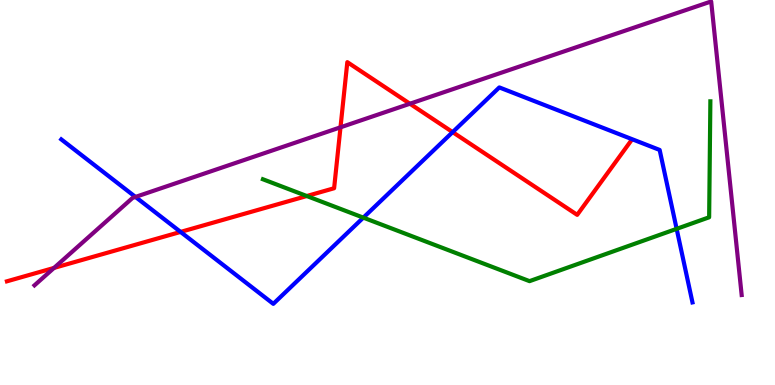[{'lines': ['blue', 'red'], 'intersections': [{'x': 2.33, 'y': 3.98}, {'x': 5.84, 'y': 6.57}]}, {'lines': ['green', 'red'], 'intersections': [{'x': 3.96, 'y': 4.91}]}, {'lines': ['purple', 'red'], 'intersections': [{'x': 0.697, 'y': 3.04}, {'x': 4.39, 'y': 6.69}, {'x': 5.29, 'y': 7.31}]}, {'lines': ['blue', 'green'], 'intersections': [{'x': 4.69, 'y': 4.35}, {'x': 8.73, 'y': 4.06}]}, {'lines': ['blue', 'purple'], 'intersections': [{'x': 1.75, 'y': 4.89}]}, {'lines': ['green', 'purple'], 'intersections': []}]